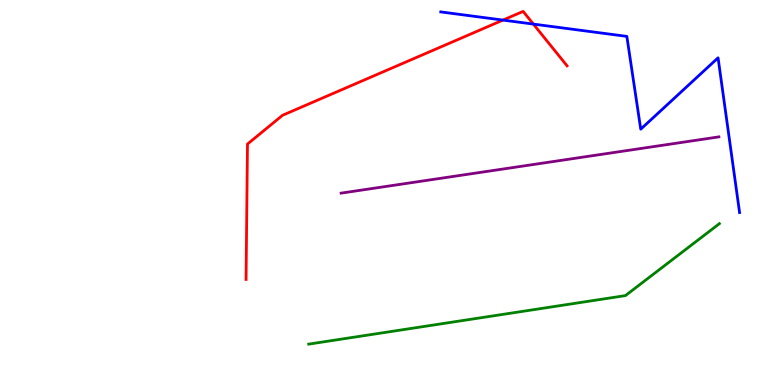[{'lines': ['blue', 'red'], 'intersections': [{'x': 6.49, 'y': 9.48}, {'x': 6.88, 'y': 9.37}]}, {'lines': ['green', 'red'], 'intersections': []}, {'lines': ['purple', 'red'], 'intersections': []}, {'lines': ['blue', 'green'], 'intersections': []}, {'lines': ['blue', 'purple'], 'intersections': []}, {'lines': ['green', 'purple'], 'intersections': []}]